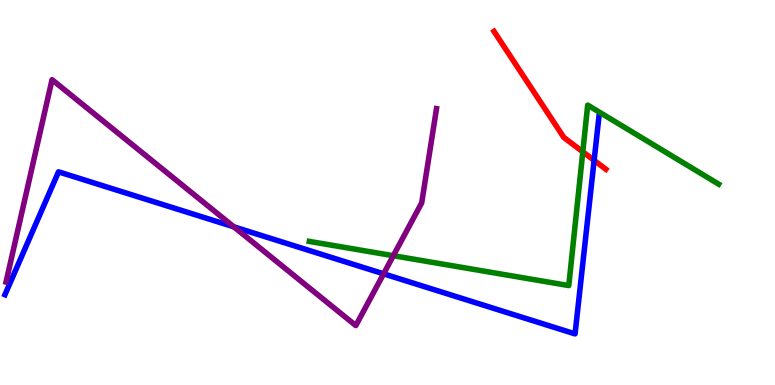[{'lines': ['blue', 'red'], 'intersections': [{'x': 7.67, 'y': 5.83}]}, {'lines': ['green', 'red'], 'intersections': [{'x': 7.52, 'y': 6.06}]}, {'lines': ['purple', 'red'], 'intersections': []}, {'lines': ['blue', 'green'], 'intersections': []}, {'lines': ['blue', 'purple'], 'intersections': [{'x': 3.02, 'y': 4.11}, {'x': 4.95, 'y': 2.89}]}, {'lines': ['green', 'purple'], 'intersections': [{'x': 5.08, 'y': 3.36}]}]